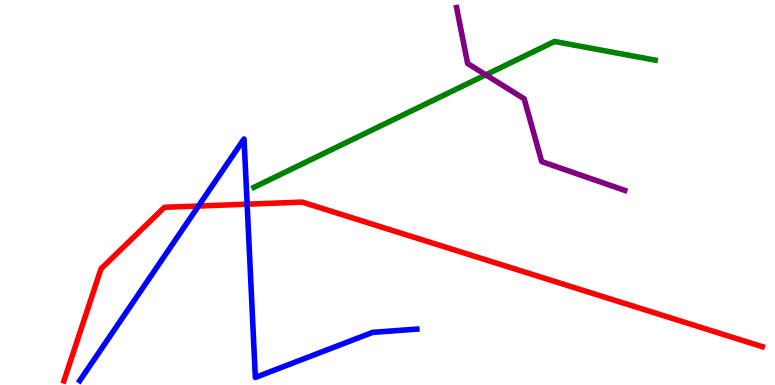[{'lines': ['blue', 'red'], 'intersections': [{'x': 2.56, 'y': 4.65}, {'x': 3.19, 'y': 4.7}]}, {'lines': ['green', 'red'], 'intersections': []}, {'lines': ['purple', 'red'], 'intersections': []}, {'lines': ['blue', 'green'], 'intersections': []}, {'lines': ['blue', 'purple'], 'intersections': []}, {'lines': ['green', 'purple'], 'intersections': [{'x': 6.27, 'y': 8.06}]}]